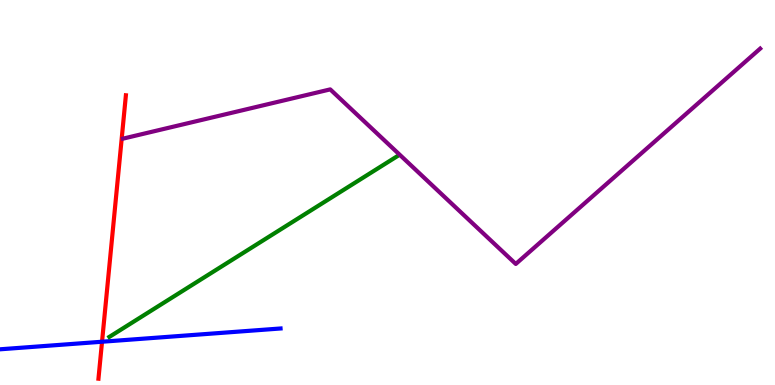[{'lines': ['blue', 'red'], 'intersections': [{'x': 1.32, 'y': 1.12}]}, {'lines': ['green', 'red'], 'intersections': []}, {'lines': ['purple', 'red'], 'intersections': []}, {'lines': ['blue', 'green'], 'intersections': []}, {'lines': ['blue', 'purple'], 'intersections': []}, {'lines': ['green', 'purple'], 'intersections': []}]